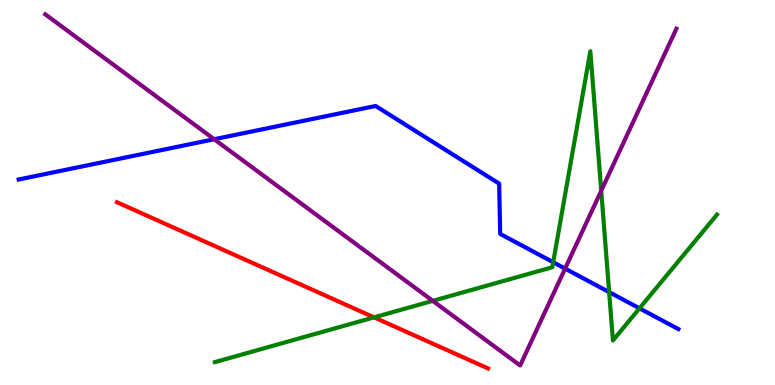[{'lines': ['blue', 'red'], 'intersections': []}, {'lines': ['green', 'red'], 'intersections': [{'x': 4.83, 'y': 1.76}]}, {'lines': ['purple', 'red'], 'intersections': []}, {'lines': ['blue', 'green'], 'intersections': [{'x': 7.14, 'y': 3.19}, {'x': 7.86, 'y': 2.41}, {'x': 8.25, 'y': 1.99}]}, {'lines': ['blue', 'purple'], 'intersections': [{'x': 2.76, 'y': 6.38}, {'x': 7.29, 'y': 3.02}]}, {'lines': ['green', 'purple'], 'intersections': [{'x': 5.58, 'y': 2.19}, {'x': 7.76, 'y': 5.05}]}]